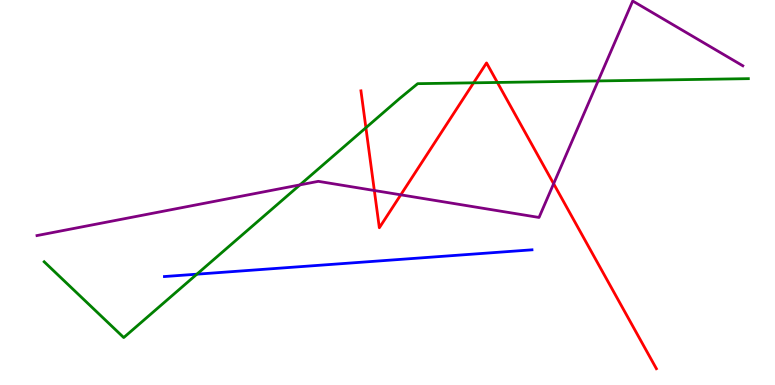[{'lines': ['blue', 'red'], 'intersections': []}, {'lines': ['green', 'red'], 'intersections': [{'x': 4.72, 'y': 6.68}, {'x': 6.11, 'y': 7.85}, {'x': 6.42, 'y': 7.86}]}, {'lines': ['purple', 'red'], 'intersections': [{'x': 4.83, 'y': 5.05}, {'x': 5.17, 'y': 4.94}, {'x': 7.14, 'y': 5.23}]}, {'lines': ['blue', 'green'], 'intersections': [{'x': 2.54, 'y': 2.88}]}, {'lines': ['blue', 'purple'], 'intersections': []}, {'lines': ['green', 'purple'], 'intersections': [{'x': 3.87, 'y': 5.2}, {'x': 7.72, 'y': 7.9}]}]